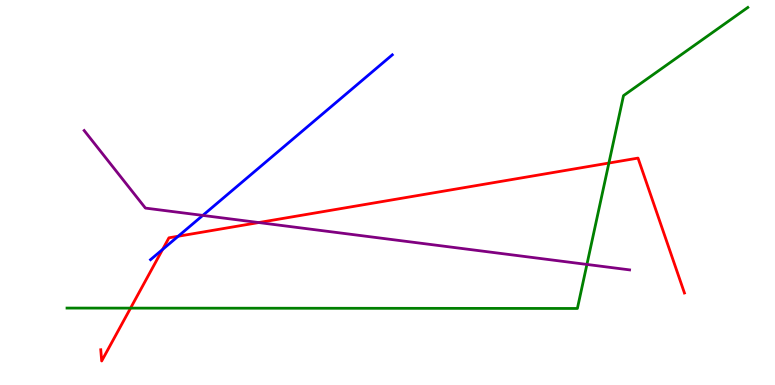[{'lines': ['blue', 'red'], 'intersections': [{'x': 2.1, 'y': 3.52}, {'x': 2.3, 'y': 3.86}]}, {'lines': ['green', 'red'], 'intersections': [{'x': 1.68, 'y': 2.0}, {'x': 7.86, 'y': 5.77}]}, {'lines': ['purple', 'red'], 'intersections': [{'x': 3.34, 'y': 4.22}]}, {'lines': ['blue', 'green'], 'intersections': []}, {'lines': ['blue', 'purple'], 'intersections': [{'x': 2.62, 'y': 4.4}]}, {'lines': ['green', 'purple'], 'intersections': [{'x': 7.57, 'y': 3.13}]}]